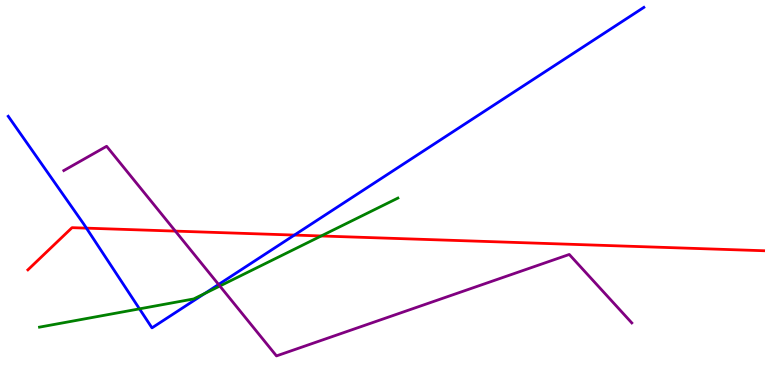[{'lines': ['blue', 'red'], 'intersections': [{'x': 1.12, 'y': 4.07}, {'x': 3.8, 'y': 3.89}]}, {'lines': ['green', 'red'], 'intersections': [{'x': 4.14, 'y': 3.87}]}, {'lines': ['purple', 'red'], 'intersections': [{'x': 2.26, 'y': 4.0}]}, {'lines': ['blue', 'green'], 'intersections': [{'x': 1.8, 'y': 1.98}, {'x': 2.64, 'y': 2.38}]}, {'lines': ['blue', 'purple'], 'intersections': [{'x': 2.82, 'y': 2.61}]}, {'lines': ['green', 'purple'], 'intersections': [{'x': 2.84, 'y': 2.57}]}]